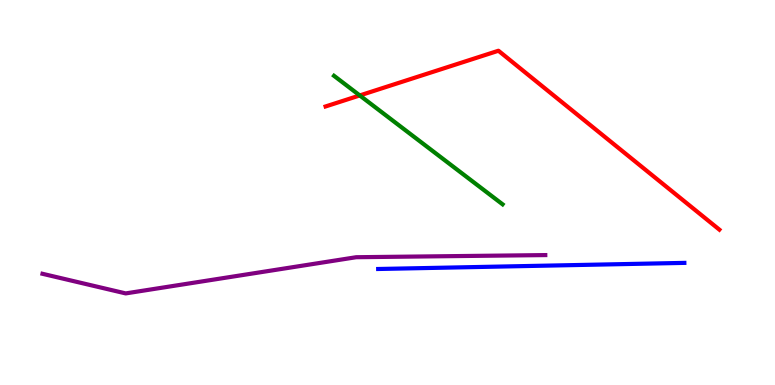[{'lines': ['blue', 'red'], 'intersections': []}, {'lines': ['green', 'red'], 'intersections': [{'x': 4.64, 'y': 7.52}]}, {'lines': ['purple', 'red'], 'intersections': []}, {'lines': ['blue', 'green'], 'intersections': []}, {'lines': ['blue', 'purple'], 'intersections': []}, {'lines': ['green', 'purple'], 'intersections': []}]